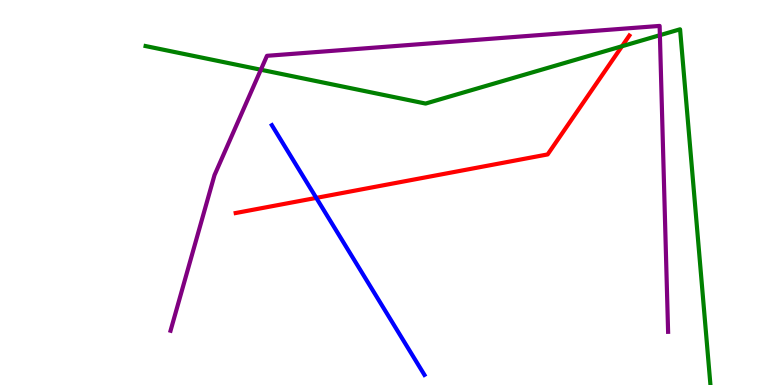[{'lines': ['blue', 'red'], 'intersections': [{'x': 4.08, 'y': 4.86}]}, {'lines': ['green', 'red'], 'intersections': [{'x': 8.03, 'y': 8.8}]}, {'lines': ['purple', 'red'], 'intersections': []}, {'lines': ['blue', 'green'], 'intersections': []}, {'lines': ['blue', 'purple'], 'intersections': []}, {'lines': ['green', 'purple'], 'intersections': [{'x': 3.37, 'y': 8.19}, {'x': 8.51, 'y': 9.09}]}]